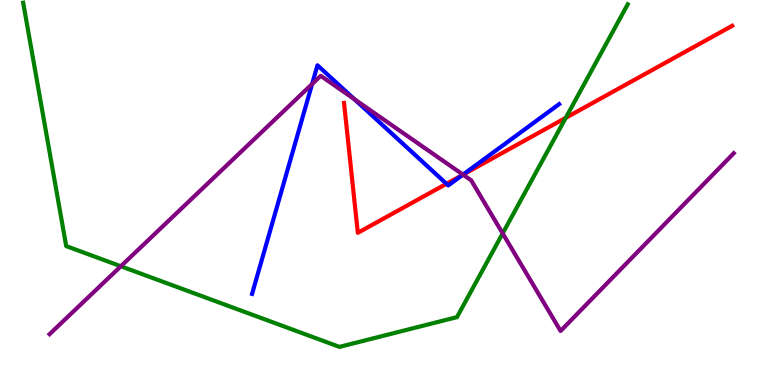[{'lines': ['blue', 'red'], 'intersections': [{'x': 5.76, 'y': 5.23}, {'x': 5.97, 'y': 5.46}]}, {'lines': ['green', 'red'], 'intersections': [{'x': 7.3, 'y': 6.94}]}, {'lines': ['purple', 'red'], 'intersections': [{'x': 5.97, 'y': 5.46}]}, {'lines': ['blue', 'green'], 'intersections': []}, {'lines': ['blue', 'purple'], 'intersections': [{'x': 4.03, 'y': 7.82}, {'x': 4.57, 'y': 7.42}, {'x': 5.97, 'y': 5.46}]}, {'lines': ['green', 'purple'], 'intersections': [{'x': 1.56, 'y': 3.08}, {'x': 6.49, 'y': 3.94}]}]